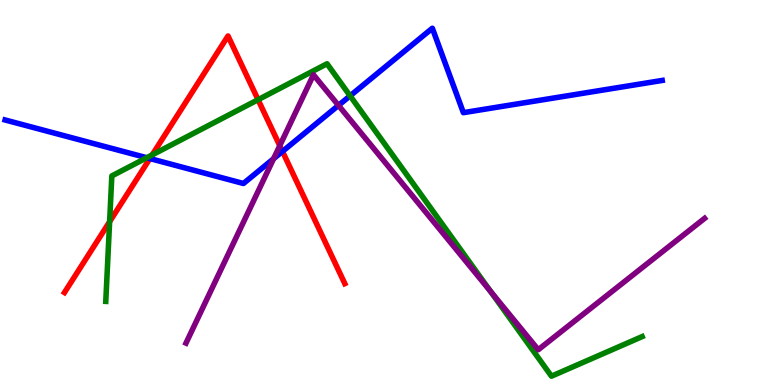[{'lines': ['blue', 'red'], 'intersections': [{'x': 1.93, 'y': 5.88}, {'x': 3.64, 'y': 6.07}]}, {'lines': ['green', 'red'], 'intersections': [{'x': 1.41, 'y': 4.24}, {'x': 1.96, 'y': 5.98}, {'x': 3.33, 'y': 7.41}]}, {'lines': ['purple', 'red'], 'intersections': [{'x': 3.61, 'y': 6.22}]}, {'lines': ['blue', 'green'], 'intersections': [{'x': 1.89, 'y': 5.9}, {'x': 4.52, 'y': 7.51}]}, {'lines': ['blue', 'purple'], 'intersections': [{'x': 3.53, 'y': 5.88}, {'x': 4.37, 'y': 7.26}]}, {'lines': ['green', 'purple'], 'intersections': [{'x': 6.33, 'y': 2.43}]}]